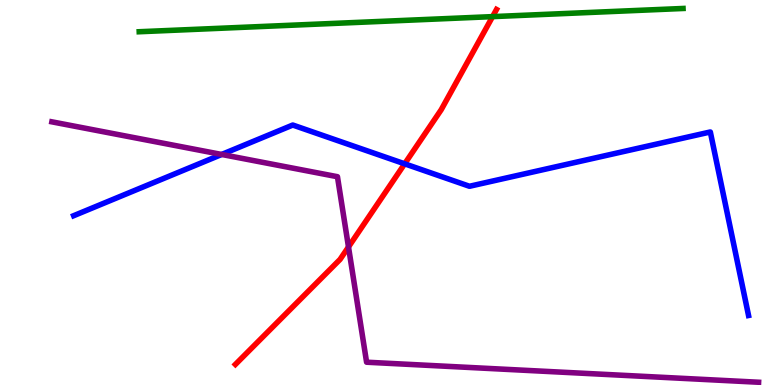[{'lines': ['blue', 'red'], 'intersections': [{'x': 5.22, 'y': 5.75}]}, {'lines': ['green', 'red'], 'intersections': [{'x': 6.36, 'y': 9.57}]}, {'lines': ['purple', 'red'], 'intersections': [{'x': 4.5, 'y': 3.59}]}, {'lines': ['blue', 'green'], 'intersections': []}, {'lines': ['blue', 'purple'], 'intersections': [{'x': 2.86, 'y': 5.99}]}, {'lines': ['green', 'purple'], 'intersections': []}]